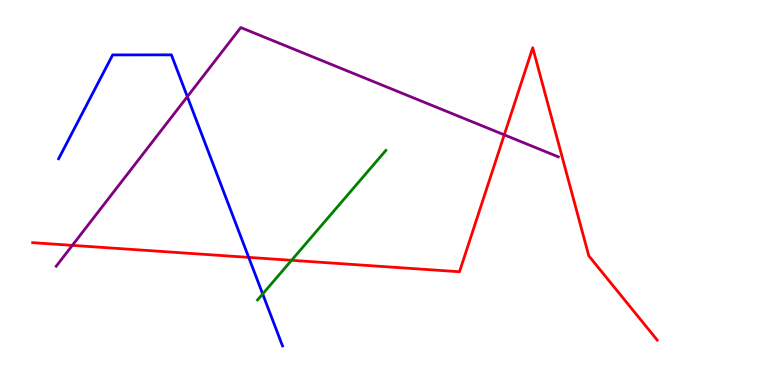[{'lines': ['blue', 'red'], 'intersections': [{'x': 3.21, 'y': 3.31}]}, {'lines': ['green', 'red'], 'intersections': [{'x': 3.76, 'y': 3.24}]}, {'lines': ['purple', 'red'], 'intersections': [{'x': 0.933, 'y': 3.63}, {'x': 6.51, 'y': 6.5}]}, {'lines': ['blue', 'green'], 'intersections': [{'x': 3.39, 'y': 2.36}]}, {'lines': ['blue', 'purple'], 'intersections': [{'x': 2.42, 'y': 7.49}]}, {'lines': ['green', 'purple'], 'intersections': []}]